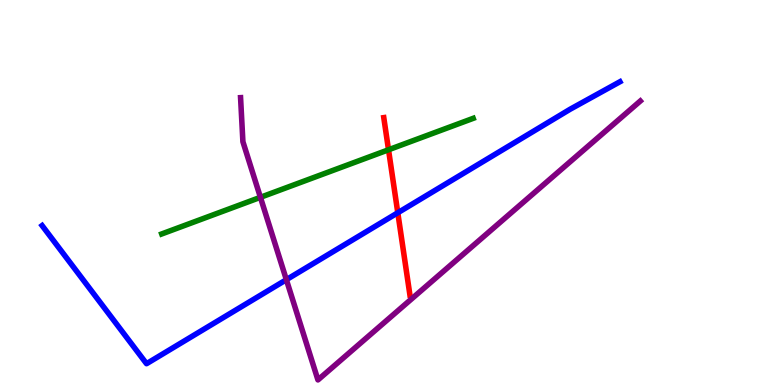[{'lines': ['blue', 'red'], 'intersections': [{'x': 5.13, 'y': 4.47}]}, {'lines': ['green', 'red'], 'intersections': [{'x': 5.01, 'y': 6.11}]}, {'lines': ['purple', 'red'], 'intersections': []}, {'lines': ['blue', 'green'], 'intersections': []}, {'lines': ['blue', 'purple'], 'intersections': [{'x': 3.7, 'y': 2.74}]}, {'lines': ['green', 'purple'], 'intersections': [{'x': 3.36, 'y': 4.87}]}]